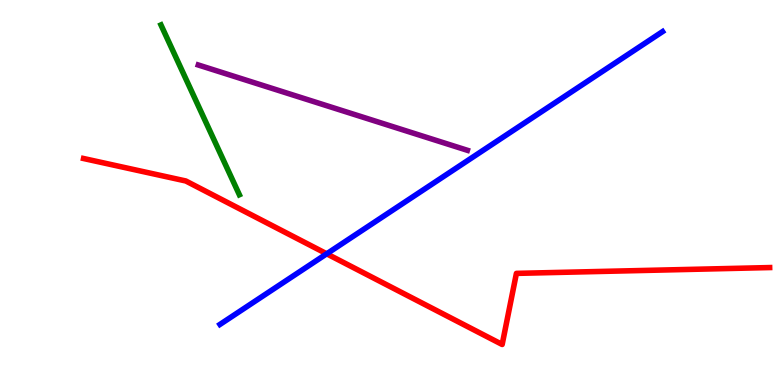[{'lines': ['blue', 'red'], 'intersections': [{'x': 4.22, 'y': 3.41}]}, {'lines': ['green', 'red'], 'intersections': []}, {'lines': ['purple', 'red'], 'intersections': []}, {'lines': ['blue', 'green'], 'intersections': []}, {'lines': ['blue', 'purple'], 'intersections': []}, {'lines': ['green', 'purple'], 'intersections': []}]